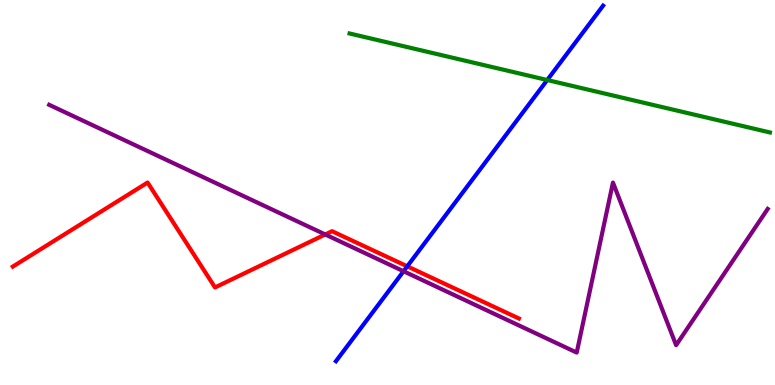[{'lines': ['blue', 'red'], 'intersections': [{'x': 5.25, 'y': 3.08}]}, {'lines': ['green', 'red'], 'intersections': []}, {'lines': ['purple', 'red'], 'intersections': [{'x': 4.2, 'y': 3.91}]}, {'lines': ['blue', 'green'], 'intersections': [{'x': 7.06, 'y': 7.92}]}, {'lines': ['blue', 'purple'], 'intersections': [{'x': 5.21, 'y': 2.95}]}, {'lines': ['green', 'purple'], 'intersections': []}]